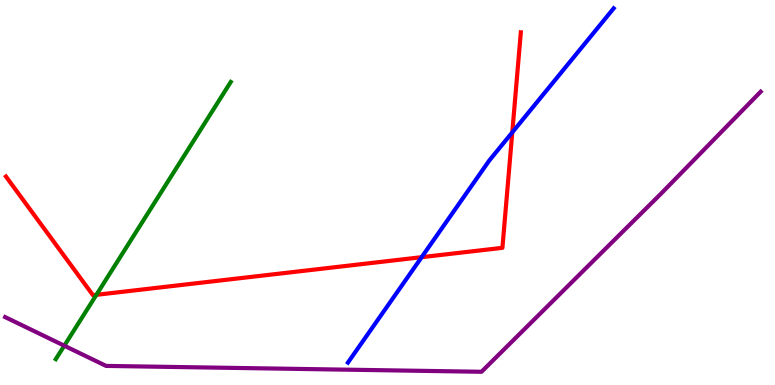[{'lines': ['blue', 'red'], 'intersections': [{'x': 5.44, 'y': 3.32}, {'x': 6.61, 'y': 6.56}]}, {'lines': ['green', 'red'], 'intersections': [{'x': 1.24, 'y': 2.34}]}, {'lines': ['purple', 'red'], 'intersections': []}, {'lines': ['blue', 'green'], 'intersections': []}, {'lines': ['blue', 'purple'], 'intersections': []}, {'lines': ['green', 'purple'], 'intersections': [{'x': 0.829, 'y': 1.02}]}]